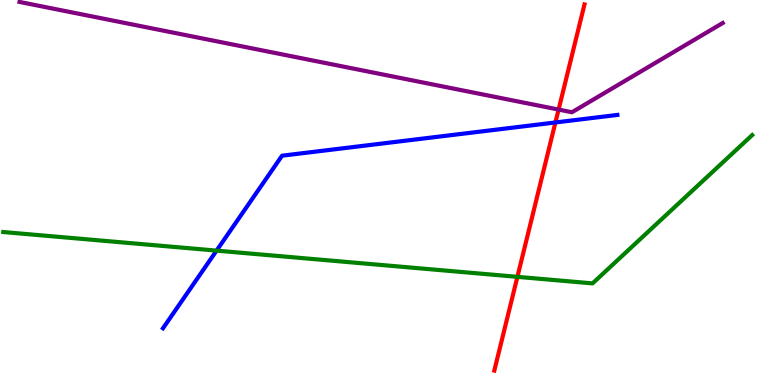[{'lines': ['blue', 'red'], 'intersections': [{'x': 7.17, 'y': 6.82}]}, {'lines': ['green', 'red'], 'intersections': [{'x': 6.68, 'y': 2.81}]}, {'lines': ['purple', 'red'], 'intersections': [{'x': 7.21, 'y': 7.15}]}, {'lines': ['blue', 'green'], 'intersections': [{'x': 2.79, 'y': 3.49}]}, {'lines': ['blue', 'purple'], 'intersections': []}, {'lines': ['green', 'purple'], 'intersections': []}]